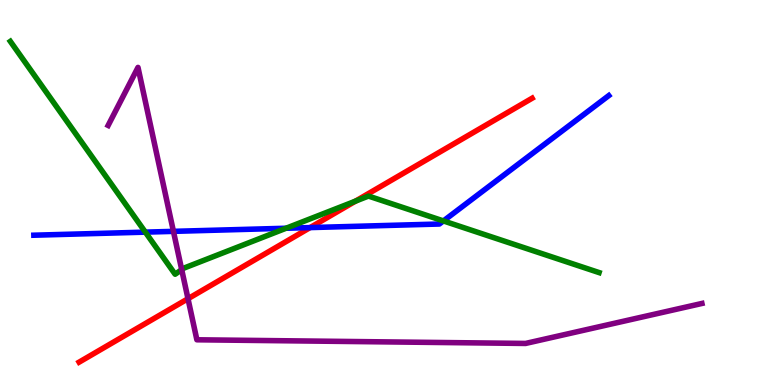[{'lines': ['blue', 'red'], 'intersections': [{'x': 4.0, 'y': 4.09}]}, {'lines': ['green', 'red'], 'intersections': [{'x': 4.59, 'y': 4.78}]}, {'lines': ['purple', 'red'], 'intersections': [{'x': 2.43, 'y': 2.24}]}, {'lines': ['blue', 'green'], 'intersections': [{'x': 1.88, 'y': 3.97}, {'x': 3.69, 'y': 4.07}, {'x': 5.72, 'y': 4.26}]}, {'lines': ['blue', 'purple'], 'intersections': [{'x': 2.24, 'y': 3.99}]}, {'lines': ['green', 'purple'], 'intersections': [{'x': 2.34, 'y': 3.0}]}]